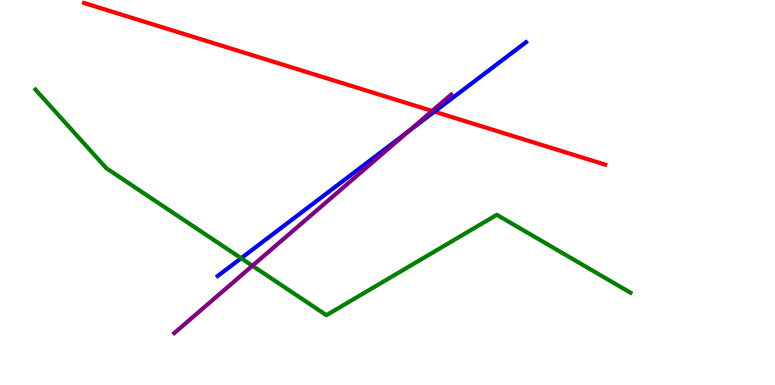[{'lines': ['blue', 'red'], 'intersections': [{'x': 5.61, 'y': 7.1}]}, {'lines': ['green', 'red'], 'intersections': []}, {'lines': ['purple', 'red'], 'intersections': [{'x': 5.58, 'y': 7.12}]}, {'lines': ['blue', 'green'], 'intersections': [{'x': 3.11, 'y': 3.29}]}, {'lines': ['blue', 'purple'], 'intersections': [{'x': 5.27, 'y': 6.59}]}, {'lines': ['green', 'purple'], 'intersections': [{'x': 3.26, 'y': 3.1}]}]